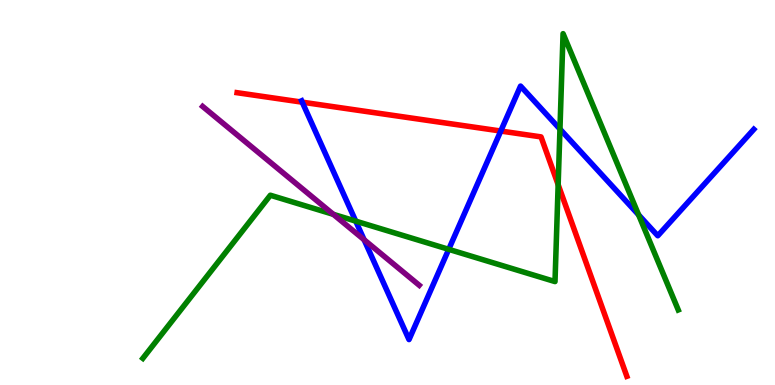[{'lines': ['blue', 'red'], 'intersections': [{'x': 3.9, 'y': 7.35}, {'x': 6.46, 'y': 6.6}]}, {'lines': ['green', 'red'], 'intersections': [{'x': 7.2, 'y': 5.2}]}, {'lines': ['purple', 'red'], 'intersections': []}, {'lines': ['blue', 'green'], 'intersections': [{'x': 4.59, 'y': 4.26}, {'x': 5.79, 'y': 3.52}, {'x': 7.23, 'y': 6.65}, {'x': 8.24, 'y': 4.42}]}, {'lines': ['blue', 'purple'], 'intersections': [{'x': 4.7, 'y': 3.77}]}, {'lines': ['green', 'purple'], 'intersections': [{'x': 4.3, 'y': 4.43}]}]